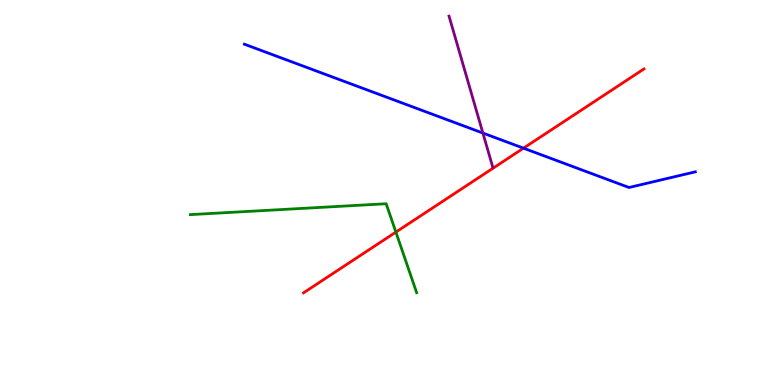[{'lines': ['blue', 'red'], 'intersections': [{'x': 6.75, 'y': 6.15}]}, {'lines': ['green', 'red'], 'intersections': [{'x': 5.11, 'y': 3.97}]}, {'lines': ['purple', 'red'], 'intersections': []}, {'lines': ['blue', 'green'], 'intersections': []}, {'lines': ['blue', 'purple'], 'intersections': [{'x': 6.23, 'y': 6.54}]}, {'lines': ['green', 'purple'], 'intersections': []}]